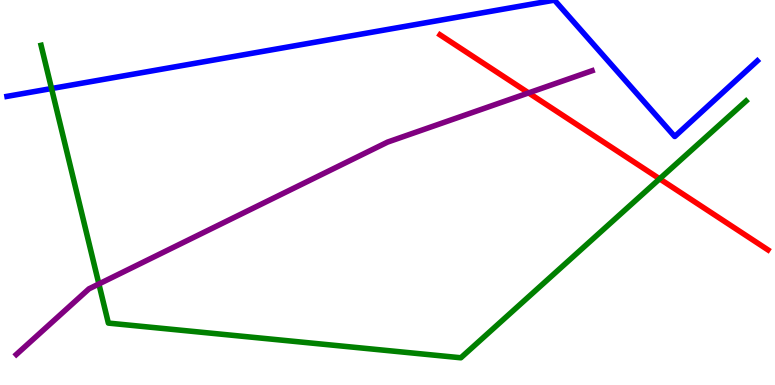[{'lines': ['blue', 'red'], 'intersections': []}, {'lines': ['green', 'red'], 'intersections': [{'x': 8.51, 'y': 5.36}]}, {'lines': ['purple', 'red'], 'intersections': [{'x': 6.82, 'y': 7.59}]}, {'lines': ['blue', 'green'], 'intersections': [{'x': 0.665, 'y': 7.7}]}, {'lines': ['blue', 'purple'], 'intersections': []}, {'lines': ['green', 'purple'], 'intersections': [{'x': 1.28, 'y': 2.62}]}]